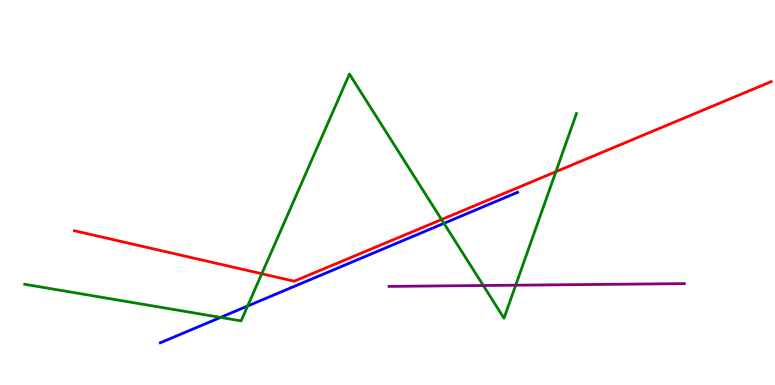[{'lines': ['blue', 'red'], 'intersections': []}, {'lines': ['green', 'red'], 'intersections': [{'x': 3.38, 'y': 2.89}, {'x': 5.7, 'y': 4.3}, {'x': 7.17, 'y': 5.54}]}, {'lines': ['purple', 'red'], 'intersections': []}, {'lines': ['blue', 'green'], 'intersections': [{'x': 2.85, 'y': 1.76}, {'x': 3.2, 'y': 2.05}, {'x': 5.73, 'y': 4.2}]}, {'lines': ['blue', 'purple'], 'intersections': []}, {'lines': ['green', 'purple'], 'intersections': [{'x': 6.24, 'y': 2.58}, {'x': 6.65, 'y': 2.59}]}]